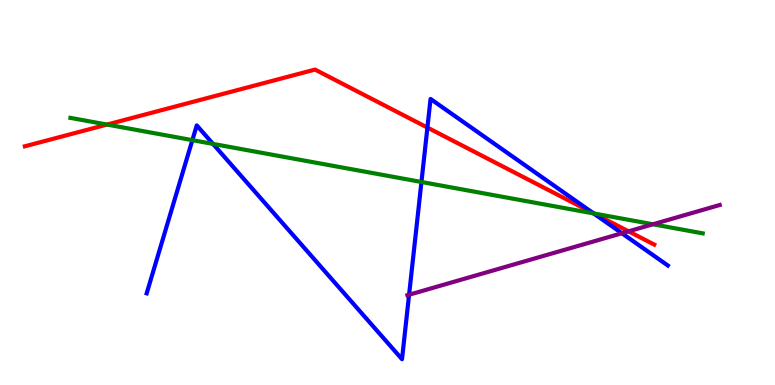[{'lines': ['blue', 'red'], 'intersections': [{'x': 5.51, 'y': 6.69}, {'x': 7.65, 'y': 4.47}]}, {'lines': ['green', 'red'], 'intersections': [{'x': 1.38, 'y': 6.76}, {'x': 7.66, 'y': 4.45}]}, {'lines': ['purple', 'red'], 'intersections': [{'x': 8.11, 'y': 3.99}]}, {'lines': ['blue', 'green'], 'intersections': [{'x': 2.48, 'y': 6.36}, {'x': 2.75, 'y': 6.26}, {'x': 5.44, 'y': 5.27}, {'x': 7.66, 'y': 4.46}]}, {'lines': ['blue', 'purple'], 'intersections': [{'x': 5.28, 'y': 2.34}, {'x': 8.02, 'y': 3.94}]}, {'lines': ['green', 'purple'], 'intersections': [{'x': 8.43, 'y': 4.17}]}]